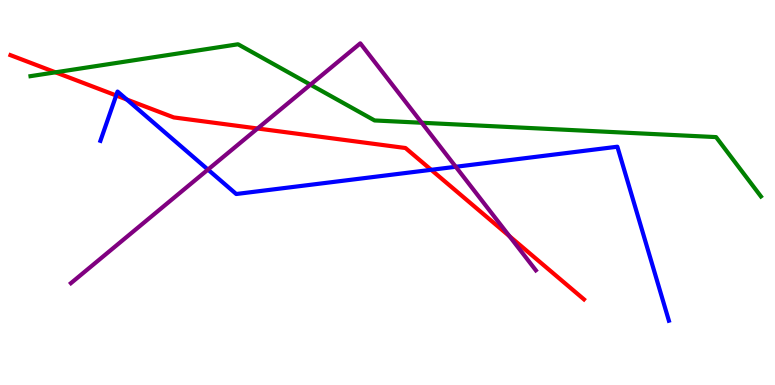[{'lines': ['blue', 'red'], 'intersections': [{'x': 1.5, 'y': 7.52}, {'x': 1.64, 'y': 7.42}, {'x': 5.56, 'y': 5.59}]}, {'lines': ['green', 'red'], 'intersections': [{'x': 0.716, 'y': 8.12}]}, {'lines': ['purple', 'red'], 'intersections': [{'x': 3.32, 'y': 6.66}, {'x': 6.57, 'y': 3.87}]}, {'lines': ['blue', 'green'], 'intersections': []}, {'lines': ['blue', 'purple'], 'intersections': [{'x': 2.68, 'y': 5.6}, {'x': 5.88, 'y': 5.67}]}, {'lines': ['green', 'purple'], 'intersections': [{'x': 4.01, 'y': 7.8}, {'x': 5.44, 'y': 6.81}]}]